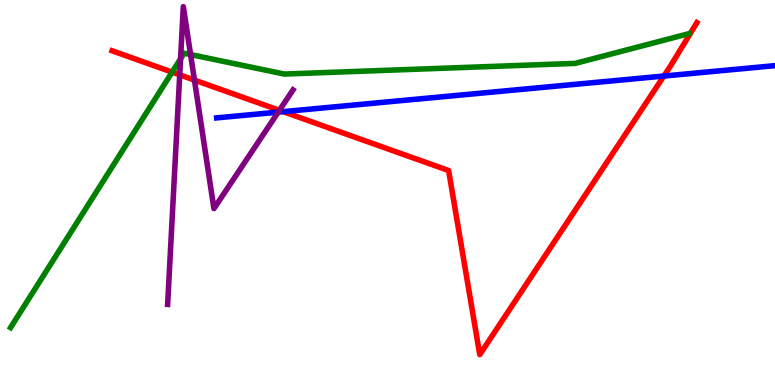[{'lines': ['blue', 'red'], 'intersections': [{'x': 3.65, 'y': 7.1}, {'x': 8.57, 'y': 8.03}]}, {'lines': ['green', 'red'], 'intersections': [{'x': 2.22, 'y': 8.13}]}, {'lines': ['purple', 'red'], 'intersections': [{'x': 2.32, 'y': 8.06}, {'x': 2.51, 'y': 7.92}, {'x': 3.61, 'y': 7.13}]}, {'lines': ['blue', 'green'], 'intersections': []}, {'lines': ['blue', 'purple'], 'intersections': [{'x': 3.59, 'y': 7.09}]}, {'lines': ['green', 'purple'], 'intersections': [{'x': 2.33, 'y': 8.47}, {'x': 2.46, 'y': 8.58}]}]